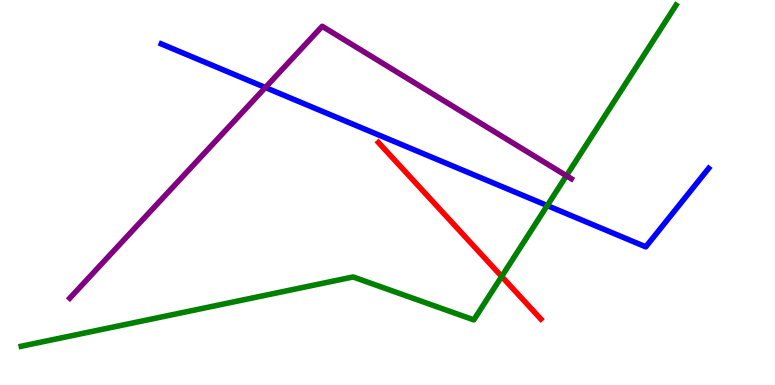[{'lines': ['blue', 'red'], 'intersections': []}, {'lines': ['green', 'red'], 'intersections': [{'x': 6.47, 'y': 2.82}]}, {'lines': ['purple', 'red'], 'intersections': []}, {'lines': ['blue', 'green'], 'intersections': [{'x': 7.06, 'y': 4.66}]}, {'lines': ['blue', 'purple'], 'intersections': [{'x': 3.42, 'y': 7.73}]}, {'lines': ['green', 'purple'], 'intersections': [{'x': 7.31, 'y': 5.44}]}]